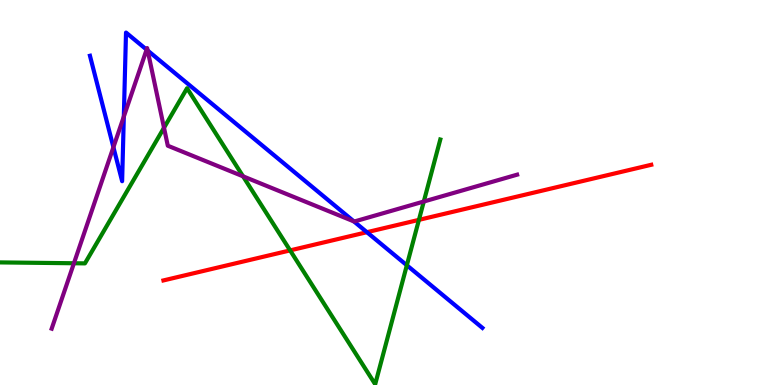[{'lines': ['blue', 'red'], 'intersections': [{'x': 4.73, 'y': 3.97}]}, {'lines': ['green', 'red'], 'intersections': [{'x': 3.74, 'y': 3.5}, {'x': 5.41, 'y': 4.29}]}, {'lines': ['purple', 'red'], 'intersections': []}, {'lines': ['blue', 'green'], 'intersections': [{'x': 5.25, 'y': 3.11}]}, {'lines': ['blue', 'purple'], 'intersections': [{'x': 1.46, 'y': 6.18}, {'x': 1.6, 'y': 6.97}, {'x': 1.89, 'y': 8.71}, {'x': 1.91, 'y': 8.69}, {'x': 4.57, 'y': 4.25}]}, {'lines': ['green', 'purple'], 'intersections': [{'x': 0.954, 'y': 3.16}, {'x': 2.12, 'y': 6.68}, {'x': 3.14, 'y': 5.42}, {'x': 5.47, 'y': 4.77}]}]